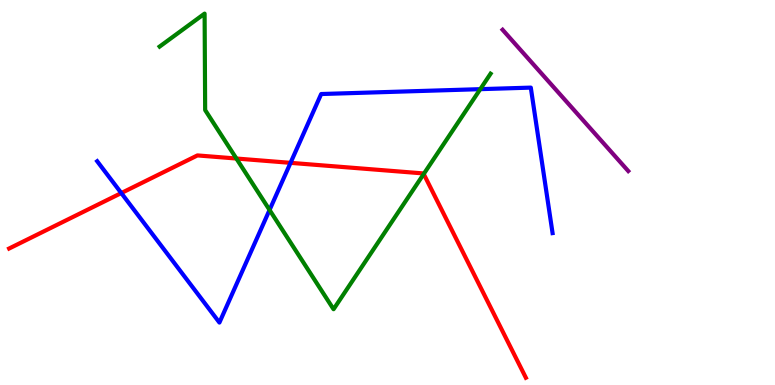[{'lines': ['blue', 'red'], 'intersections': [{'x': 1.57, 'y': 4.99}, {'x': 3.75, 'y': 5.77}]}, {'lines': ['green', 'red'], 'intersections': [{'x': 3.05, 'y': 5.88}, {'x': 5.47, 'y': 5.48}]}, {'lines': ['purple', 'red'], 'intersections': []}, {'lines': ['blue', 'green'], 'intersections': [{'x': 3.48, 'y': 4.55}, {'x': 6.2, 'y': 7.68}]}, {'lines': ['blue', 'purple'], 'intersections': []}, {'lines': ['green', 'purple'], 'intersections': []}]